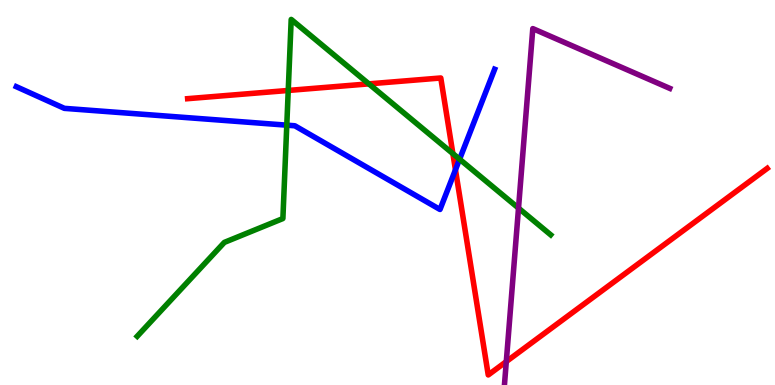[{'lines': ['blue', 'red'], 'intersections': [{'x': 5.88, 'y': 5.59}]}, {'lines': ['green', 'red'], 'intersections': [{'x': 3.72, 'y': 7.65}, {'x': 4.76, 'y': 7.82}, {'x': 5.84, 'y': 6.01}]}, {'lines': ['purple', 'red'], 'intersections': [{'x': 6.53, 'y': 0.608}]}, {'lines': ['blue', 'green'], 'intersections': [{'x': 3.7, 'y': 6.75}, {'x': 5.93, 'y': 5.86}]}, {'lines': ['blue', 'purple'], 'intersections': []}, {'lines': ['green', 'purple'], 'intersections': [{'x': 6.69, 'y': 4.59}]}]